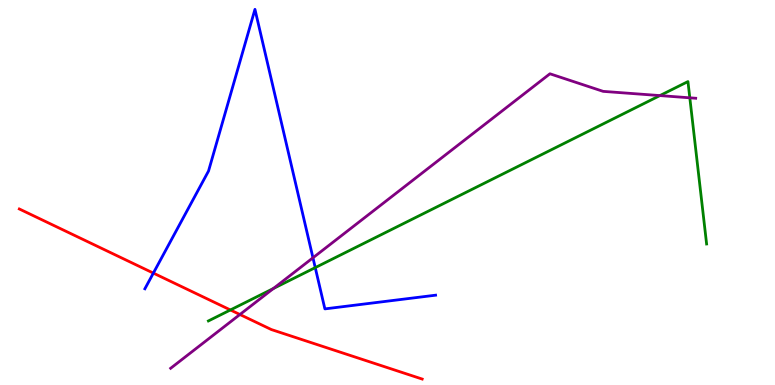[{'lines': ['blue', 'red'], 'intersections': [{'x': 1.98, 'y': 2.91}]}, {'lines': ['green', 'red'], 'intersections': [{'x': 2.97, 'y': 1.95}]}, {'lines': ['purple', 'red'], 'intersections': [{'x': 3.1, 'y': 1.83}]}, {'lines': ['blue', 'green'], 'intersections': [{'x': 4.07, 'y': 3.05}]}, {'lines': ['blue', 'purple'], 'intersections': [{'x': 4.04, 'y': 3.3}]}, {'lines': ['green', 'purple'], 'intersections': [{'x': 3.53, 'y': 2.51}, {'x': 8.51, 'y': 7.52}, {'x': 8.9, 'y': 7.46}]}]